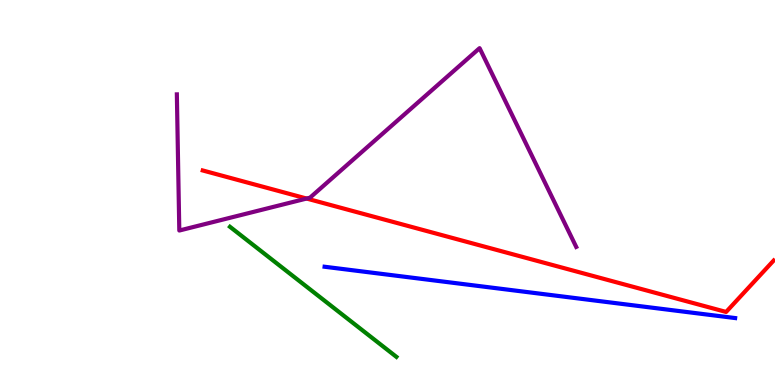[{'lines': ['blue', 'red'], 'intersections': []}, {'lines': ['green', 'red'], 'intersections': []}, {'lines': ['purple', 'red'], 'intersections': [{'x': 3.96, 'y': 4.84}]}, {'lines': ['blue', 'green'], 'intersections': []}, {'lines': ['blue', 'purple'], 'intersections': []}, {'lines': ['green', 'purple'], 'intersections': []}]